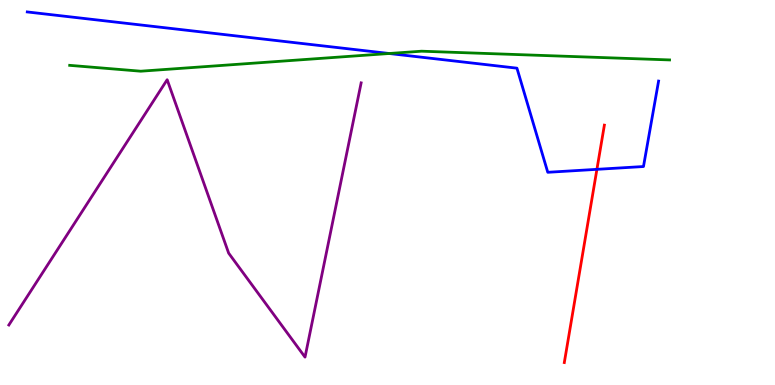[{'lines': ['blue', 'red'], 'intersections': [{'x': 7.7, 'y': 5.6}]}, {'lines': ['green', 'red'], 'intersections': []}, {'lines': ['purple', 'red'], 'intersections': []}, {'lines': ['blue', 'green'], 'intersections': [{'x': 5.02, 'y': 8.61}]}, {'lines': ['blue', 'purple'], 'intersections': []}, {'lines': ['green', 'purple'], 'intersections': []}]